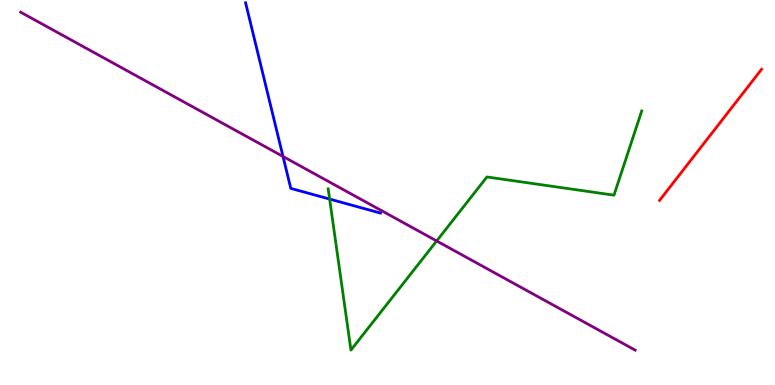[{'lines': ['blue', 'red'], 'intersections': []}, {'lines': ['green', 'red'], 'intersections': []}, {'lines': ['purple', 'red'], 'intersections': []}, {'lines': ['blue', 'green'], 'intersections': [{'x': 4.25, 'y': 4.83}]}, {'lines': ['blue', 'purple'], 'intersections': [{'x': 3.65, 'y': 5.94}]}, {'lines': ['green', 'purple'], 'intersections': [{'x': 5.63, 'y': 3.74}]}]